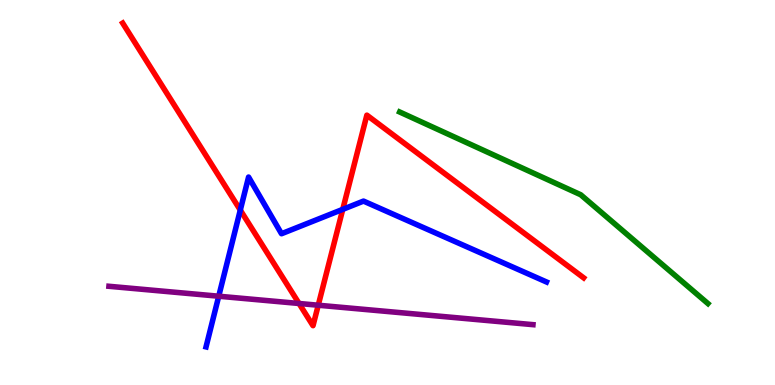[{'lines': ['blue', 'red'], 'intersections': [{'x': 3.1, 'y': 4.54}, {'x': 4.42, 'y': 4.56}]}, {'lines': ['green', 'red'], 'intersections': []}, {'lines': ['purple', 'red'], 'intersections': [{'x': 3.86, 'y': 2.12}, {'x': 4.11, 'y': 2.07}]}, {'lines': ['blue', 'green'], 'intersections': []}, {'lines': ['blue', 'purple'], 'intersections': [{'x': 2.82, 'y': 2.31}]}, {'lines': ['green', 'purple'], 'intersections': []}]